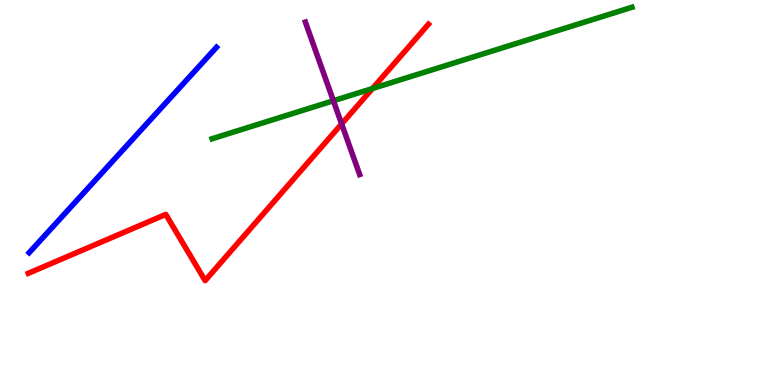[{'lines': ['blue', 'red'], 'intersections': []}, {'lines': ['green', 'red'], 'intersections': [{'x': 4.81, 'y': 7.7}]}, {'lines': ['purple', 'red'], 'intersections': [{'x': 4.41, 'y': 6.78}]}, {'lines': ['blue', 'green'], 'intersections': []}, {'lines': ['blue', 'purple'], 'intersections': []}, {'lines': ['green', 'purple'], 'intersections': [{'x': 4.3, 'y': 7.38}]}]